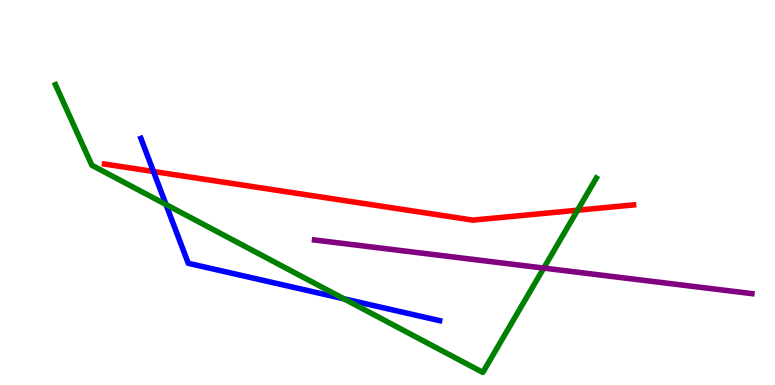[{'lines': ['blue', 'red'], 'intersections': [{'x': 1.98, 'y': 5.55}]}, {'lines': ['green', 'red'], 'intersections': [{'x': 7.45, 'y': 4.54}]}, {'lines': ['purple', 'red'], 'intersections': []}, {'lines': ['blue', 'green'], 'intersections': [{'x': 2.14, 'y': 4.69}, {'x': 4.44, 'y': 2.24}]}, {'lines': ['blue', 'purple'], 'intersections': []}, {'lines': ['green', 'purple'], 'intersections': [{'x': 7.02, 'y': 3.04}]}]